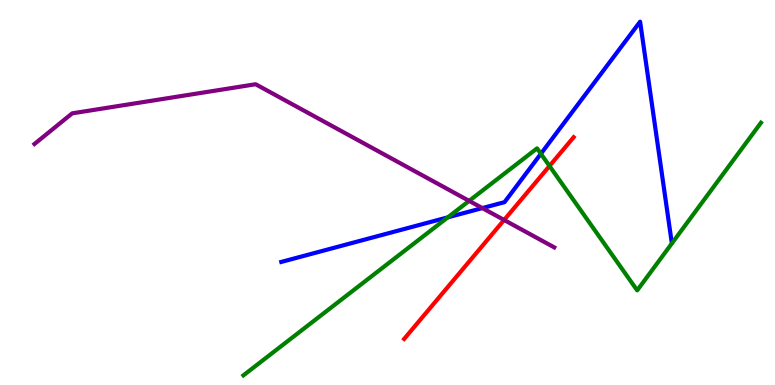[{'lines': ['blue', 'red'], 'intersections': []}, {'lines': ['green', 'red'], 'intersections': [{'x': 7.09, 'y': 5.69}]}, {'lines': ['purple', 'red'], 'intersections': [{'x': 6.5, 'y': 4.29}]}, {'lines': ['blue', 'green'], 'intersections': [{'x': 5.78, 'y': 4.35}, {'x': 6.98, 'y': 6.01}]}, {'lines': ['blue', 'purple'], 'intersections': [{'x': 6.22, 'y': 4.59}]}, {'lines': ['green', 'purple'], 'intersections': [{'x': 6.05, 'y': 4.78}]}]